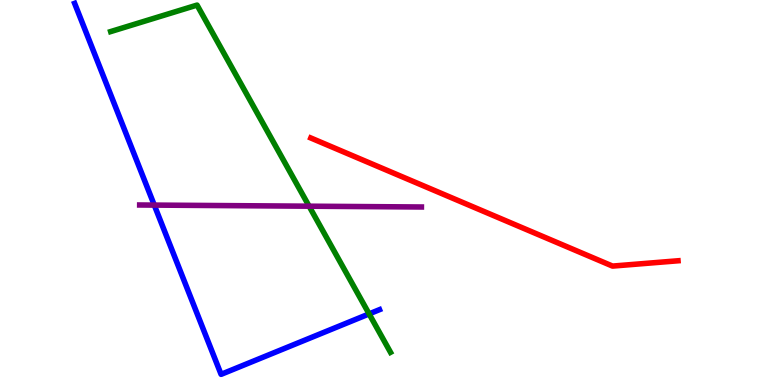[{'lines': ['blue', 'red'], 'intersections': []}, {'lines': ['green', 'red'], 'intersections': []}, {'lines': ['purple', 'red'], 'intersections': []}, {'lines': ['blue', 'green'], 'intersections': [{'x': 4.76, 'y': 1.85}]}, {'lines': ['blue', 'purple'], 'intersections': [{'x': 1.99, 'y': 4.67}]}, {'lines': ['green', 'purple'], 'intersections': [{'x': 3.99, 'y': 4.64}]}]